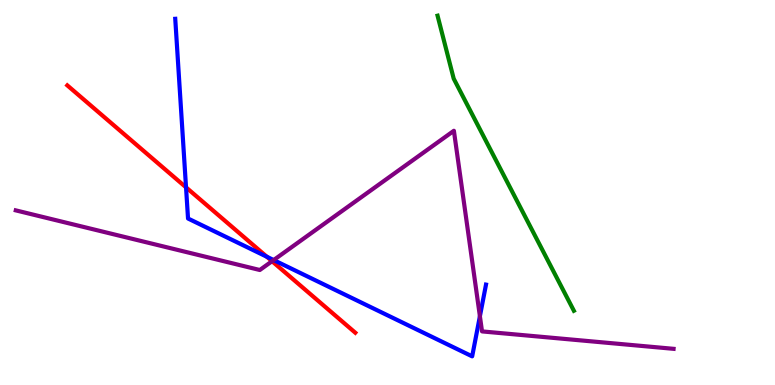[{'lines': ['blue', 'red'], 'intersections': [{'x': 2.4, 'y': 5.13}, {'x': 3.44, 'y': 3.33}]}, {'lines': ['green', 'red'], 'intersections': []}, {'lines': ['purple', 'red'], 'intersections': [{'x': 3.51, 'y': 3.22}]}, {'lines': ['blue', 'green'], 'intersections': []}, {'lines': ['blue', 'purple'], 'intersections': [{'x': 3.53, 'y': 3.25}, {'x': 6.19, 'y': 1.79}]}, {'lines': ['green', 'purple'], 'intersections': []}]